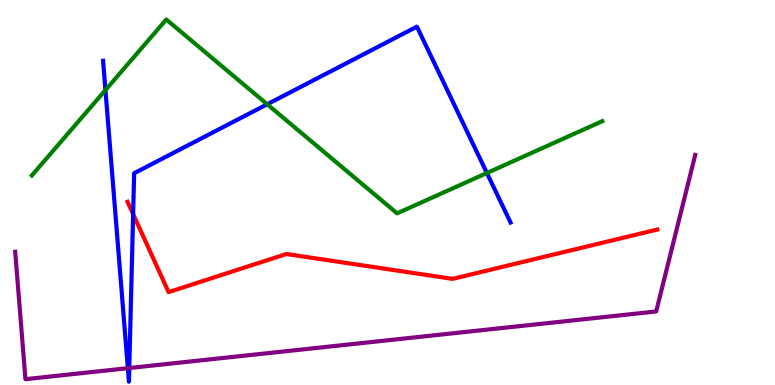[{'lines': ['blue', 'red'], 'intersections': [{'x': 1.72, 'y': 4.44}]}, {'lines': ['green', 'red'], 'intersections': []}, {'lines': ['purple', 'red'], 'intersections': []}, {'lines': ['blue', 'green'], 'intersections': [{'x': 1.36, 'y': 7.66}, {'x': 3.45, 'y': 7.29}, {'x': 6.28, 'y': 5.51}]}, {'lines': ['blue', 'purple'], 'intersections': [{'x': 1.65, 'y': 0.437}, {'x': 1.67, 'y': 0.441}]}, {'lines': ['green', 'purple'], 'intersections': []}]